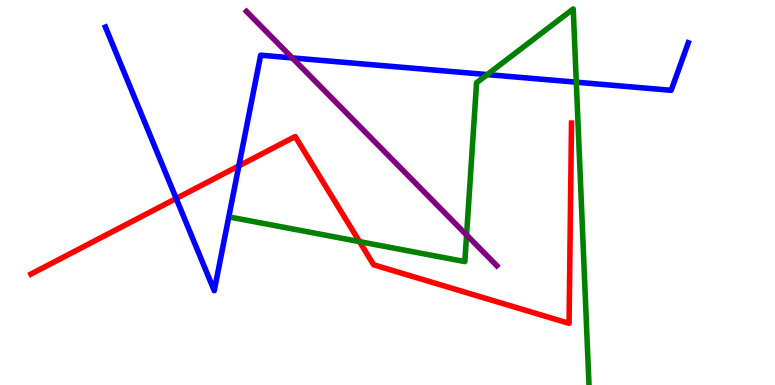[{'lines': ['blue', 'red'], 'intersections': [{'x': 2.27, 'y': 4.84}, {'x': 3.08, 'y': 5.69}]}, {'lines': ['green', 'red'], 'intersections': [{'x': 4.64, 'y': 3.72}]}, {'lines': ['purple', 'red'], 'intersections': []}, {'lines': ['blue', 'green'], 'intersections': [{'x': 6.29, 'y': 8.06}, {'x': 7.44, 'y': 7.87}]}, {'lines': ['blue', 'purple'], 'intersections': [{'x': 3.77, 'y': 8.5}]}, {'lines': ['green', 'purple'], 'intersections': [{'x': 6.02, 'y': 3.9}]}]